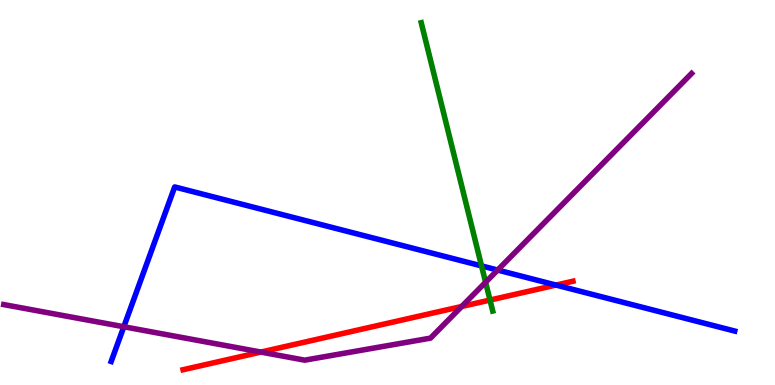[{'lines': ['blue', 'red'], 'intersections': [{'x': 7.17, 'y': 2.6}]}, {'lines': ['green', 'red'], 'intersections': [{'x': 6.32, 'y': 2.21}]}, {'lines': ['purple', 'red'], 'intersections': [{'x': 3.37, 'y': 0.855}, {'x': 5.96, 'y': 2.04}]}, {'lines': ['blue', 'green'], 'intersections': [{'x': 6.21, 'y': 3.09}]}, {'lines': ['blue', 'purple'], 'intersections': [{'x': 1.6, 'y': 1.51}, {'x': 6.42, 'y': 2.99}]}, {'lines': ['green', 'purple'], 'intersections': [{'x': 6.27, 'y': 2.67}]}]